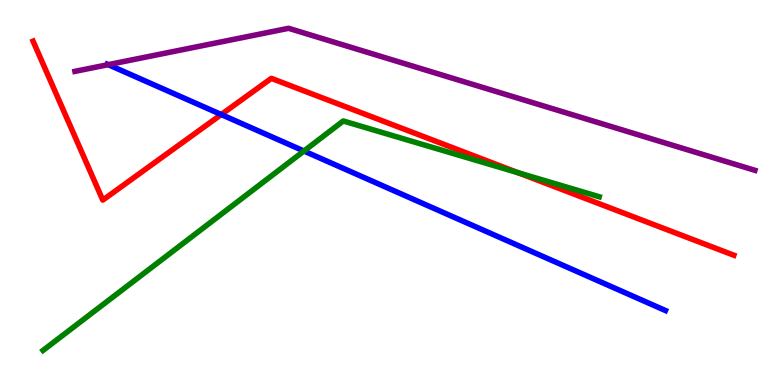[{'lines': ['blue', 'red'], 'intersections': [{'x': 2.85, 'y': 7.03}]}, {'lines': ['green', 'red'], 'intersections': [{'x': 6.69, 'y': 5.51}]}, {'lines': ['purple', 'red'], 'intersections': []}, {'lines': ['blue', 'green'], 'intersections': [{'x': 3.92, 'y': 6.08}]}, {'lines': ['blue', 'purple'], 'intersections': [{'x': 1.4, 'y': 8.32}]}, {'lines': ['green', 'purple'], 'intersections': []}]